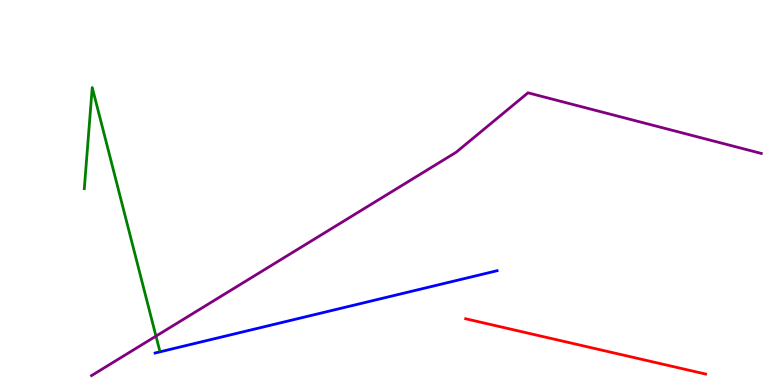[{'lines': ['blue', 'red'], 'intersections': []}, {'lines': ['green', 'red'], 'intersections': []}, {'lines': ['purple', 'red'], 'intersections': []}, {'lines': ['blue', 'green'], 'intersections': []}, {'lines': ['blue', 'purple'], 'intersections': []}, {'lines': ['green', 'purple'], 'intersections': [{'x': 2.01, 'y': 1.27}]}]